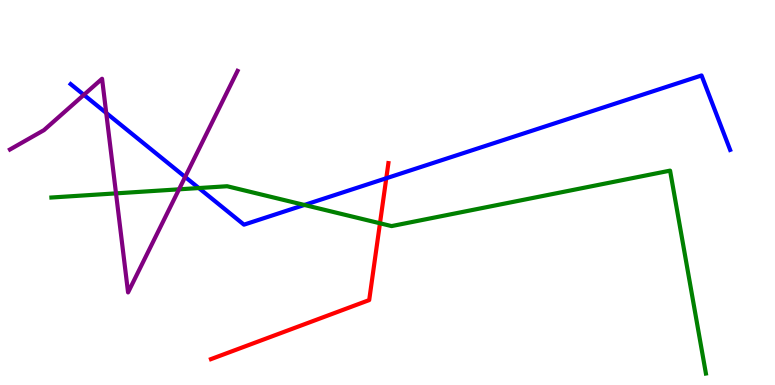[{'lines': ['blue', 'red'], 'intersections': [{'x': 4.98, 'y': 5.37}]}, {'lines': ['green', 'red'], 'intersections': [{'x': 4.9, 'y': 4.2}]}, {'lines': ['purple', 'red'], 'intersections': []}, {'lines': ['blue', 'green'], 'intersections': [{'x': 2.57, 'y': 5.12}, {'x': 3.93, 'y': 4.68}]}, {'lines': ['blue', 'purple'], 'intersections': [{'x': 1.08, 'y': 7.54}, {'x': 1.37, 'y': 7.07}, {'x': 2.39, 'y': 5.4}]}, {'lines': ['green', 'purple'], 'intersections': [{'x': 1.5, 'y': 4.98}, {'x': 2.31, 'y': 5.08}]}]